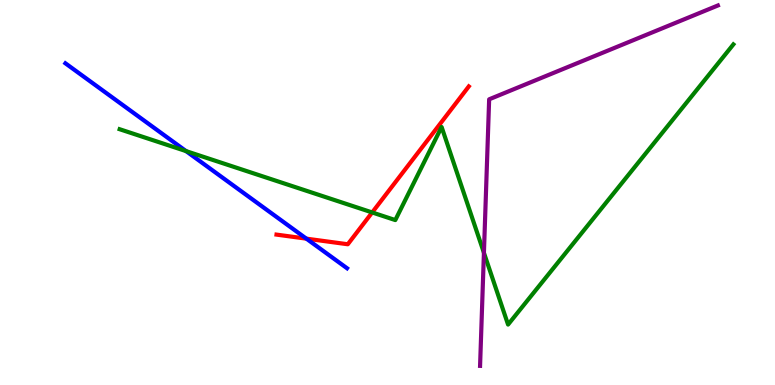[{'lines': ['blue', 'red'], 'intersections': [{'x': 3.95, 'y': 3.8}]}, {'lines': ['green', 'red'], 'intersections': [{'x': 4.8, 'y': 4.48}]}, {'lines': ['purple', 'red'], 'intersections': []}, {'lines': ['blue', 'green'], 'intersections': [{'x': 2.4, 'y': 6.07}]}, {'lines': ['blue', 'purple'], 'intersections': []}, {'lines': ['green', 'purple'], 'intersections': [{'x': 6.24, 'y': 3.43}]}]